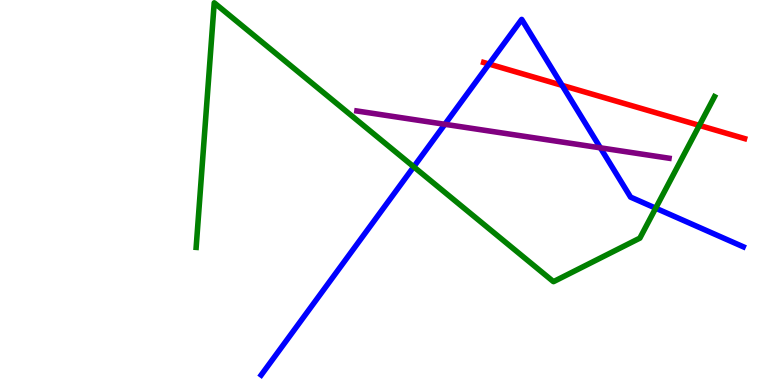[{'lines': ['blue', 'red'], 'intersections': [{'x': 6.31, 'y': 8.34}, {'x': 7.25, 'y': 7.78}]}, {'lines': ['green', 'red'], 'intersections': [{'x': 9.02, 'y': 6.74}]}, {'lines': ['purple', 'red'], 'intersections': []}, {'lines': ['blue', 'green'], 'intersections': [{'x': 5.34, 'y': 5.67}, {'x': 8.46, 'y': 4.59}]}, {'lines': ['blue', 'purple'], 'intersections': [{'x': 5.74, 'y': 6.77}, {'x': 7.75, 'y': 6.16}]}, {'lines': ['green', 'purple'], 'intersections': []}]